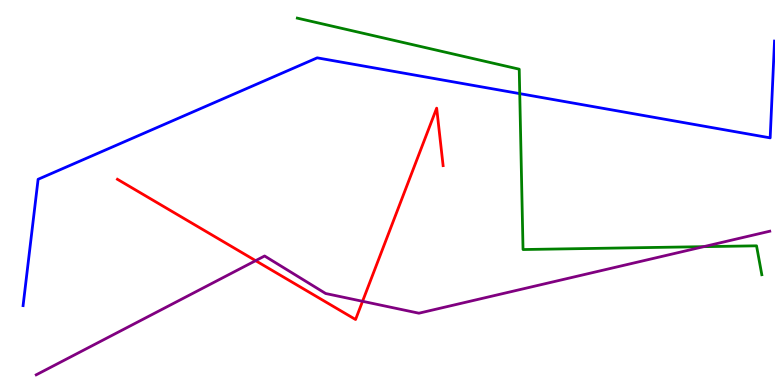[{'lines': ['blue', 'red'], 'intersections': []}, {'lines': ['green', 'red'], 'intersections': []}, {'lines': ['purple', 'red'], 'intersections': [{'x': 3.3, 'y': 3.23}, {'x': 4.68, 'y': 2.17}]}, {'lines': ['blue', 'green'], 'intersections': [{'x': 6.71, 'y': 7.57}]}, {'lines': ['blue', 'purple'], 'intersections': []}, {'lines': ['green', 'purple'], 'intersections': [{'x': 9.08, 'y': 3.59}]}]